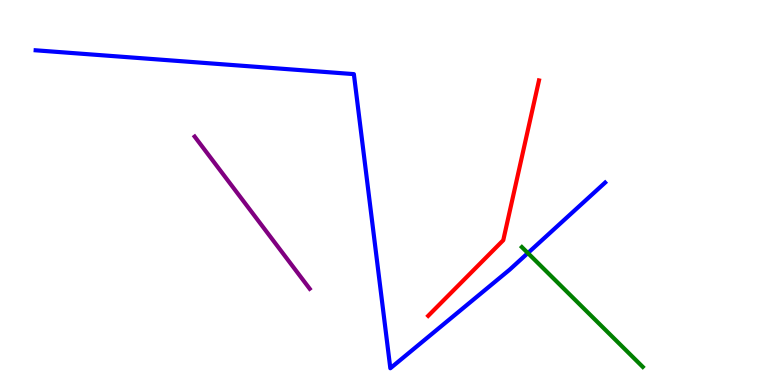[{'lines': ['blue', 'red'], 'intersections': []}, {'lines': ['green', 'red'], 'intersections': []}, {'lines': ['purple', 'red'], 'intersections': []}, {'lines': ['blue', 'green'], 'intersections': [{'x': 6.81, 'y': 3.43}]}, {'lines': ['blue', 'purple'], 'intersections': []}, {'lines': ['green', 'purple'], 'intersections': []}]